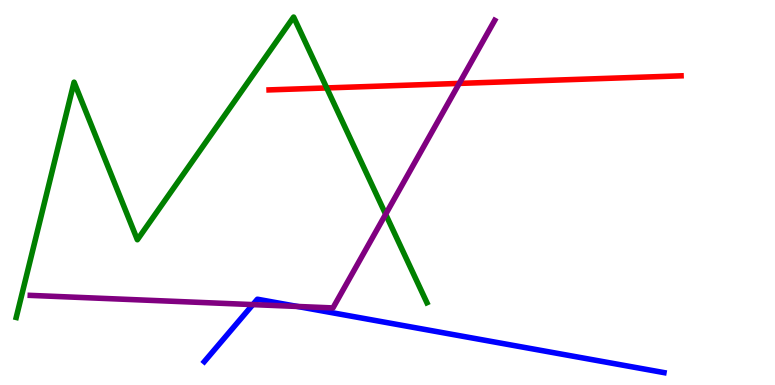[{'lines': ['blue', 'red'], 'intersections': []}, {'lines': ['green', 'red'], 'intersections': [{'x': 4.22, 'y': 7.72}]}, {'lines': ['purple', 'red'], 'intersections': [{'x': 5.93, 'y': 7.83}]}, {'lines': ['blue', 'green'], 'intersections': []}, {'lines': ['blue', 'purple'], 'intersections': [{'x': 3.26, 'y': 2.09}, {'x': 3.84, 'y': 2.04}]}, {'lines': ['green', 'purple'], 'intersections': [{'x': 4.98, 'y': 4.44}]}]